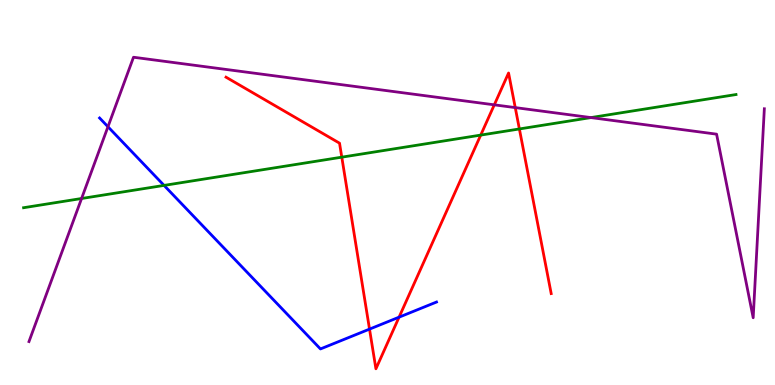[{'lines': ['blue', 'red'], 'intersections': [{'x': 4.77, 'y': 1.45}, {'x': 5.15, 'y': 1.76}]}, {'lines': ['green', 'red'], 'intersections': [{'x': 4.41, 'y': 5.92}, {'x': 6.2, 'y': 6.49}, {'x': 6.7, 'y': 6.65}]}, {'lines': ['purple', 'red'], 'intersections': [{'x': 6.38, 'y': 7.28}, {'x': 6.65, 'y': 7.21}]}, {'lines': ['blue', 'green'], 'intersections': [{'x': 2.12, 'y': 5.18}]}, {'lines': ['blue', 'purple'], 'intersections': [{'x': 1.39, 'y': 6.71}]}, {'lines': ['green', 'purple'], 'intersections': [{'x': 1.05, 'y': 4.84}, {'x': 7.63, 'y': 6.95}]}]